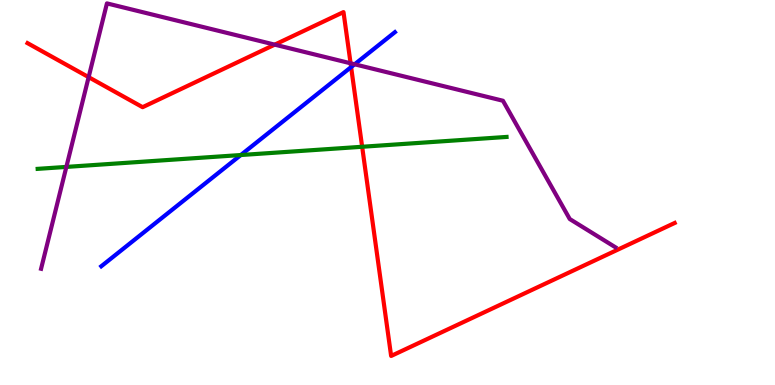[{'lines': ['blue', 'red'], 'intersections': [{'x': 4.53, 'y': 8.26}]}, {'lines': ['green', 'red'], 'intersections': [{'x': 4.67, 'y': 6.19}]}, {'lines': ['purple', 'red'], 'intersections': [{'x': 1.14, 'y': 8.0}, {'x': 3.54, 'y': 8.84}, {'x': 4.52, 'y': 8.36}]}, {'lines': ['blue', 'green'], 'intersections': [{'x': 3.11, 'y': 5.97}]}, {'lines': ['blue', 'purple'], 'intersections': [{'x': 4.58, 'y': 8.33}]}, {'lines': ['green', 'purple'], 'intersections': [{'x': 0.856, 'y': 5.66}]}]